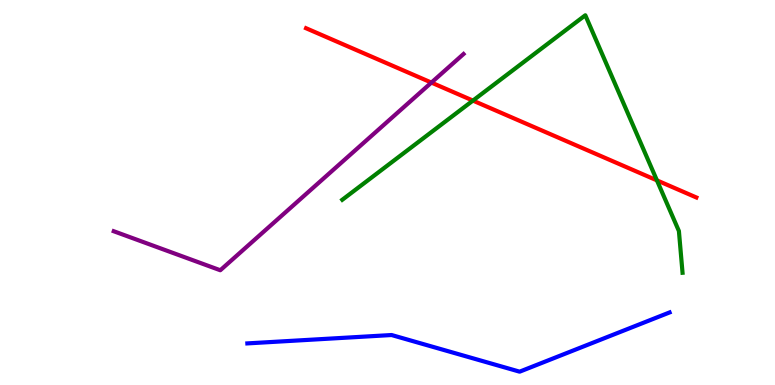[{'lines': ['blue', 'red'], 'intersections': []}, {'lines': ['green', 'red'], 'intersections': [{'x': 6.1, 'y': 7.39}, {'x': 8.48, 'y': 5.31}]}, {'lines': ['purple', 'red'], 'intersections': [{'x': 5.57, 'y': 7.85}]}, {'lines': ['blue', 'green'], 'intersections': []}, {'lines': ['blue', 'purple'], 'intersections': []}, {'lines': ['green', 'purple'], 'intersections': []}]